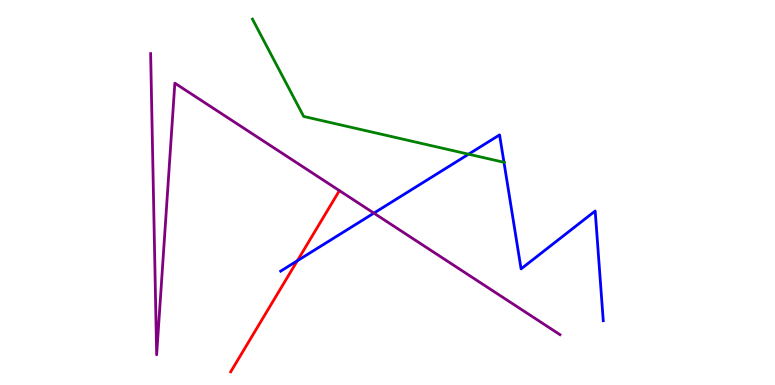[{'lines': ['blue', 'red'], 'intersections': [{'x': 3.84, 'y': 3.23}]}, {'lines': ['green', 'red'], 'intersections': []}, {'lines': ['purple', 'red'], 'intersections': []}, {'lines': ['blue', 'green'], 'intersections': [{'x': 6.05, 'y': 6.0}, {'x': 6.5, 'y': 5.78}]}, {'lines': ['blue', 'purple'], 'intersections': [{'x': 4.82, 'y': 4.46}]}, {'lines': ['green', 'purple'], 'intersections': []}]